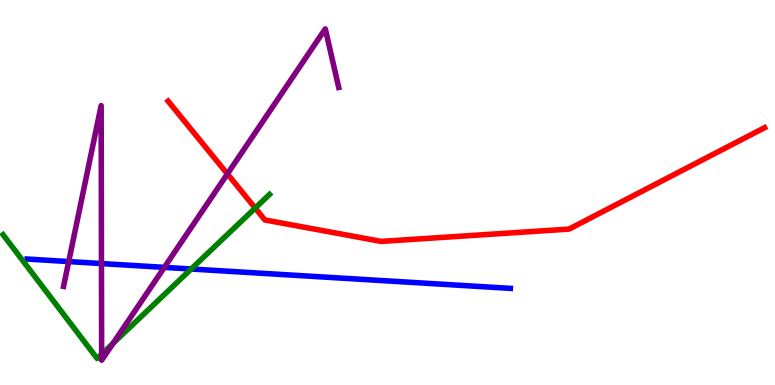[{'lines': ['blue', 'red'], 'intersections': []}, {'lines': ['green', 'red'], 'intersections': [{'x': 3.29, 'y': 4.6}]}, {'lines': ['purple', 'red'], 'intersections': [{'x': 2.93, 'y': 5.48}]}, {'lines': ['blue', 'green'], 'intersections': [{'x': 2.47, 'y': 3.01}]}, {'lines': ['blue', 'purple'], 'intersections': [{'x': 0.887, 'y': 3.21}, {'x': 1.31, 'y': 3.15}, {'x': 2.12, 'y': 3.06}]}, {'lines': ['green', 'purple'], 'intersections': [{'x': 1.31, 'y': 0.799}, {'x': 1.46, 'y': 1.08}]}]